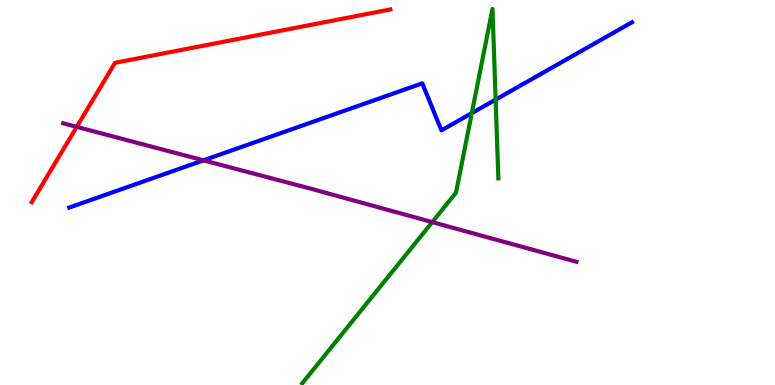[{'lines': ['blue', 'red'], 'intersections': []}, {'lines': ['green', 'red'], 'intersections': []}, {'lines': ['purple', 'red'], 'intersections': [{'x': 0.99, 'y': 6.7}]}, {'lines': ['blue', 'green'], 'intersections': [{'x': 6.09, 'y': 7.06}, {'x': 6.4, 'y': 7.41}]}, {'lines': ['blue', 'purple'], 'intersections': [{'x': 2.63, 'y': 5.84}]}, {'lines': ['green', 'purple'], 'intersections': [{'x': 5.58, 'y': 4.23}]}]